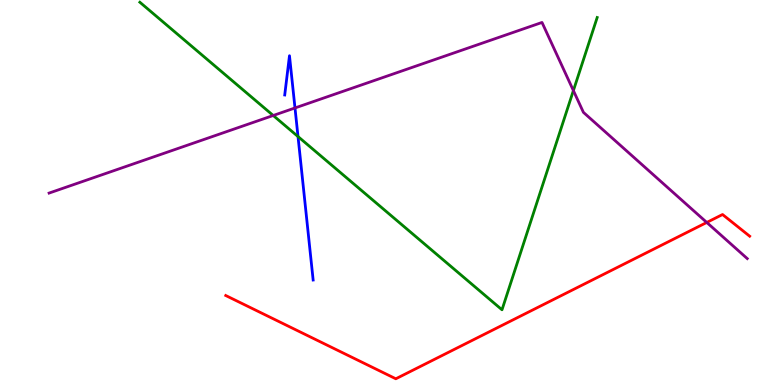[{'lines': ['blue', 'red'], 'intersections': []}, {'lines': ['green', 'red'], 'intersections': []}, {'lines': ['purple', 'red'], 'intersections': [{'x': 9.12, 'y': 4.22}]}, {'lines': ['blue', 'green'], 'intersections': [{'x': 3.85, 'y': 6.45}]}, {'lines': ['blue', 'purple'], 'intersections': [{'x': 3.81, 'y': 7.2}]}, {'lines': ['green', 'purple'], 'intersections': [{'x': 3.53, 'y': 7.0}, {'x': 7.4, 'y': 7.65}]}]